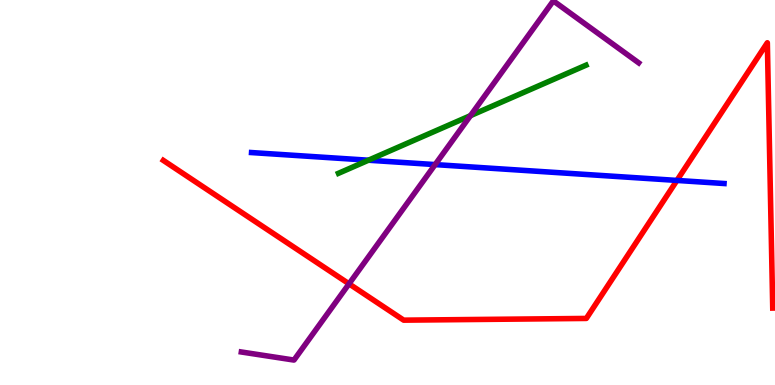[{'lines': ['blue', 'red'], 'intersections': [{'x': 8.73, 'y': 5.31}]}, {'lines': ['green', 'red'], 'intersections': []}, {'lines': ['purple', 'red'], 'intersections': [{'x': 4.5, 'y': 2.63}]}, {'lines': ['blue', 'green'], 'intersections': [{'x': 4.75, 'y': 5.84}]}, {'lines': ['blue', 'purple'], 'intersections': [{'x': 5.61, 'y': 5.72}]}, {'lines': ['green', 'purple'], 'intersections': [{'x': 6.07, 'y': 7.0}]}]